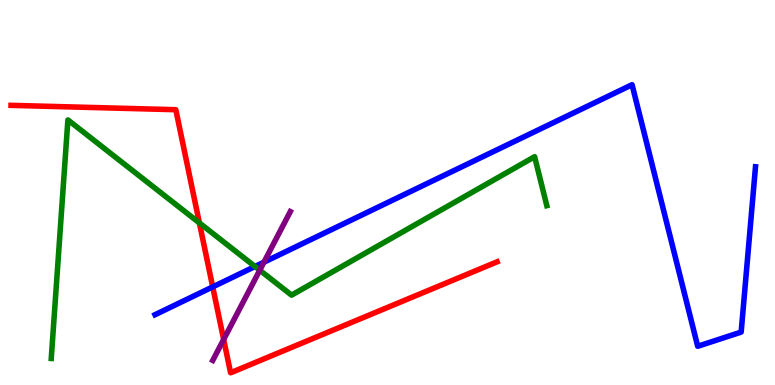[{'lines': ['blue', 'red'], 'intersections': [{'x': 2.74, 'y': 2.55}]}, {'lines': ['green', 'red'], 'intersections': [{'x': 2.57, 'y': 4.21}]}, {'lines': ['purple', 'red'], 'intersections': [{'x': 2.89, 'y': 1.18}]}, {'lines': ['blue', 'green'], 'intersections': [{'x': 3.29, 'y': 3.08}]}, {'lines': ['blue', 'purple'], 'intersections': [{'x': 3.41, 'y': 3.19}]}, {'lines': ['green', 'purple'], 'intersections': [{'x': 3.35, 'y': 2.98}]}]